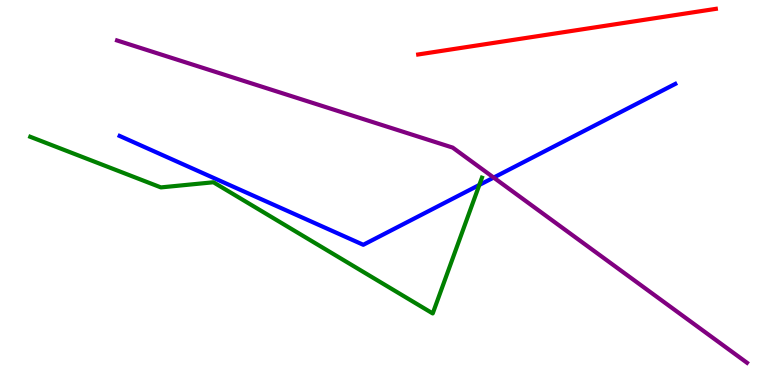[{'lines': ['blue', 'red'], 'intersections': []}, {'lines': ['green', 'red'], 'intersections': []}, {'lines': ['purple', 'red'], 'intersections': []}, {'lines': ['blue', 'green'], 'intersections': [{'x': 6.18, 'y': 5.2}]}, {'lines': ['blue', 'purple'], 'intersections': [{'x': 6.37, 'y': 5.39}]}, {'lines': ['green', 'purple'], 'intersections': []}]